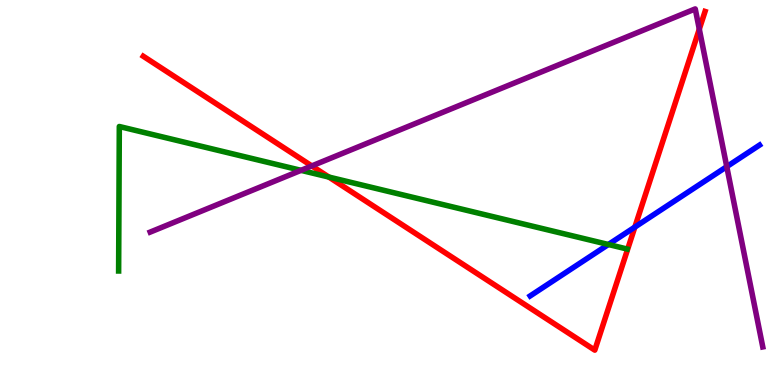[{'lines': ['blue', 'red'], 'intersections': [{'x': 8.19, 'y': 4.1}]}, {'lines': ['green', 'red'], 'intersections': [{'x': 4.24, 'y': 5.4}]}, {'lines': ['purple', 'red'], 'intersections': [{'x': 4.02, 'y': 5.69}, {'x': 9.02, 'y': 9.24}]}, {'lines': ['blue', 'green'], 'intersections': [{'x': 7.85, 'y': 3.65}]}, {'lines': ['blue', 'purple'], 'intersections': [{'x': 9.38, 'y': 5.67}]}, {'lines': ['green', 'purple'], 'intersections': [{'x': 3.88, 'y': 5.58}]}]